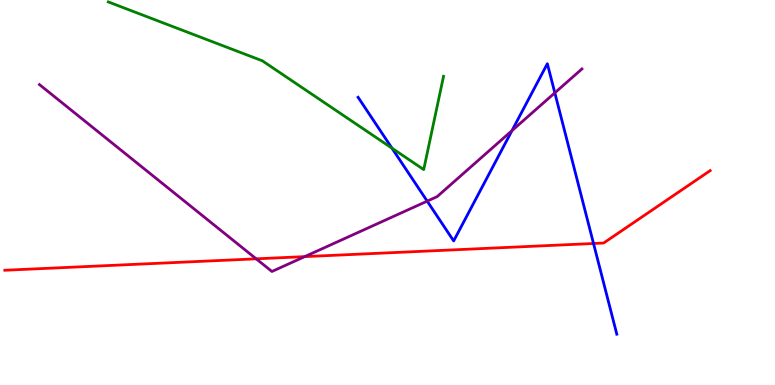[{'lines': ['blue', 'red'], 'intersections': [{'x': 7.66, 'y': 3.68}]}, {'lines': ['green', 'red'], 'intersections': []}, {'lines': ['purple', 'red'], 'intersections': [{'x': 3.31, 'y': 3.28}, {'x': 3.93, 'y': 3.33}]}, {'lines': ['blue', 'green'], 'intersections': [{'x': 5.06, 'y': 6.15}]}, {'lines': ['blue', 'purple'], 'intersections': [{'x': 5.51, 'y': 4.78}, {'x': 6.61, 'y': 6.61}, {'x': 7.16, 'y': 7.59}]}, {'lines': ['green', 'purple'], 'intersections': []}]